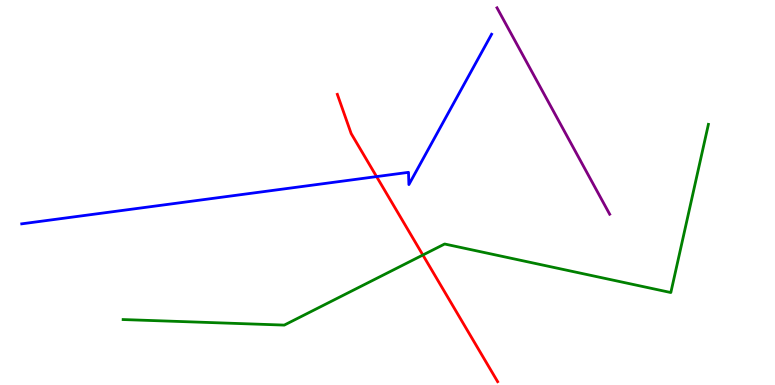[{'lines': ['blue', 'red'], 'intersections': [{'x': 4.86, 'y': 5.41}]}, {'lines': ['green', 'red'], 'intersections': [{'x': 5.46, 'y': 3.38}]}, {'lines': ['purple', 'red'], 'intersections': []}, {'lines': ['blue', 'green'], 'intersections': []}, {'lines': ['blue', 'purple'], 'intersections': []}, {'lines': ['green', 'purple'], 'intersections': []}]